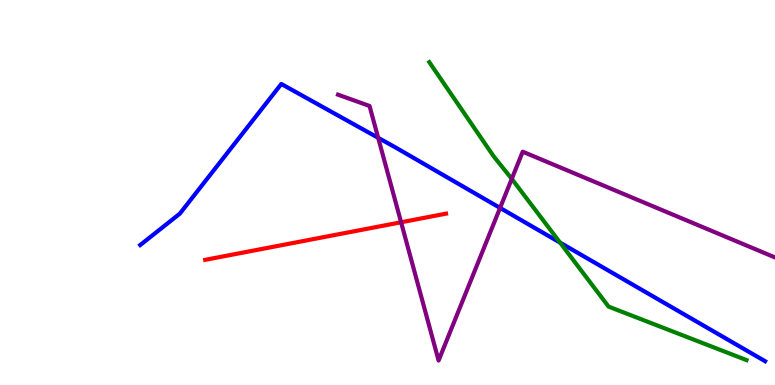[{'lines': ['blue', 'red'], 'intersections': []}, {'lines': ['green', 'red'], 'intersections': []}, {'lines': ['purple', 'red'], 'intersections': [{'x': 5.18, 'y': 4.23}]}, {'lines': ['blue', 'green'], 'intersections': [{'x': 7.23, 'y': 3.7}]}, {'lines': ['blue', 'purple'], 'intersections': [{'x': 4.88, 'y': 6.42}, {'x': 6.45, 'y': 4.6}]}, {'lines': ['green', 'purple'], 'intersections': [{'x': 6.6, 'y': 5.35}]}]